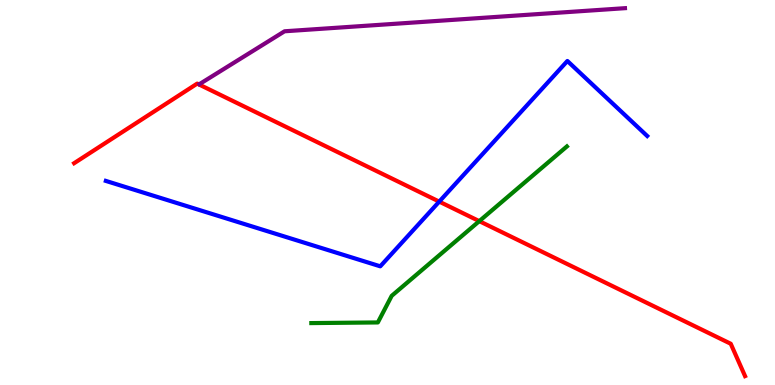[{'lines': ['blue', 'red'], 'intersections': [{'x': 5.67, 'y': 4.76}]}, {'lines': ['green', 'red'], 'intersections': [{'x': 6.18, 'y': 4.26}]}, {'lines': ['purple', 'red'], 'intersections': []}, {'lines': ['blue', 'green'], 'intersections': []}, {'lines': ['blue', 'purple'], 'intersections': []}, {'lines': ['green', 'purple'], 'intersections': []}]